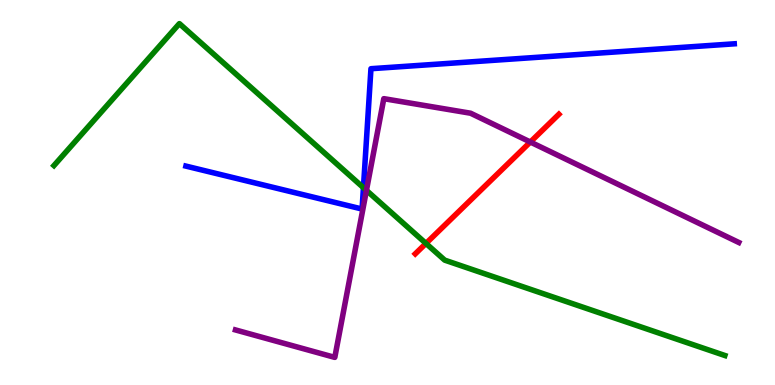[{'lines': ['blue', 'red'], 'intersections': []}, {'lines': ['green', 'red'], 'intersections': [{'x': 5.5, 'y': 3.68}]}, {'lines': ['purple', 'red'], 'intersections': [{'x': 6.84, 'y': 6.31}]}, {'lines': ['blue', 'green'], 'intersections': [{'x': 4.69, 'y': 5.13}]}, {'lines': ['blue', 'purple'], 'intersections': []}, {'lines': ['green', 'purple'], 'intersections': [{'x': 4.73, 'y': 5.06}]}]